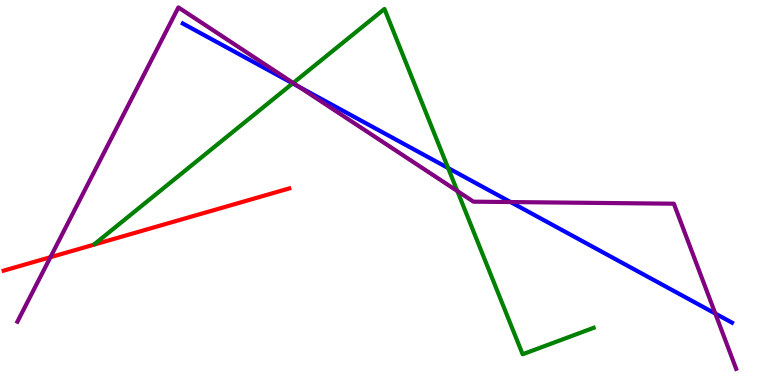[{'lines': ['blue', 'red'], 'intersections': []}, {'lines': ['green', 'red'], 'intersections': []}, {'lines': ['purple', 'red'], 'intersections': [{'x': 0.651, 'y': 3.32}]}, {'lines': ['blue', 'green'], 'intersections': [{'x': 3.78, 'y': 7.83}, {'x': 5.78, 'y': 5.64}]}, {'lines': ['blue', 'purple'], 'intersections': [{'x': 3.86, 'y': 7.75}, {'x': 6.59, 'y': 4.75}, {'x': 9.23, 'y': 1.86}]}, {'lines': ['green', 'purple'], 'intersections': [{'x': 3.78, 'y': 7.84}, {'x': 5.9, 'y': 5.04}]}]